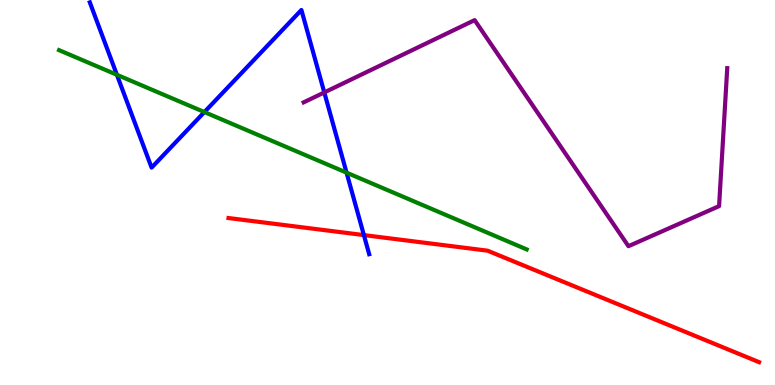[{'lines': ['blue', 'red'], 'intersections': [{'x': 4.7, 'y': 3.89}]}, {'lines': ['green', 'red'], 'intersections': []}, {'lines': ['purple', 'red'], 'intersections': []}, {'lines': ['blue', 'green'], 'intersections': [{'x': 1.51, 'y': 8.06}, {'x': 2.64, 'y': 7.09}, {'x': 4.47, 'y': 5.52}]}, {'lines': ['blue', 'purple'], 'intersections': [{'x': 4.18, 'y': 7.6}]}, {'lines': ['green', 'purple'], 'intersections': []}]